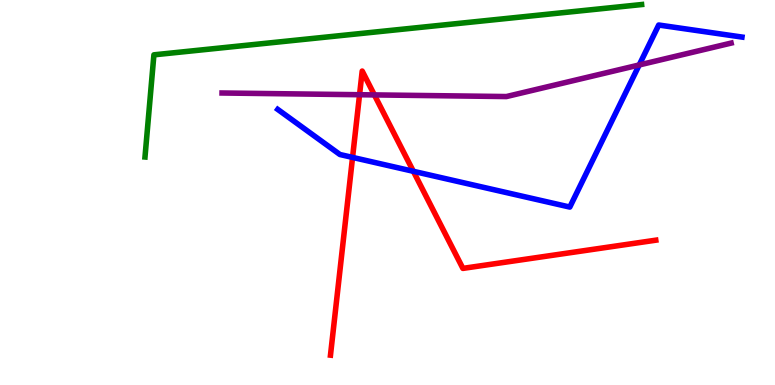[{'lines': ['blue', 'red'], 'intersections': [{'x': 4.55, 'y': 5.91}, {'x': 5.33, 'y': 5.55}]}, {'lines': ['green', 'red'], 'intersections': []}, {'lines': ['purple', 'red'], 'intersections': [{'x': 4.64, 'y': 7.54}, {'x': 4.83, 'y': 7.53}]}, {'lines': ['blue', 'green'], 'intersections': []}, {'lines': ['blue', 'purple'], 'intersections': [{'x': 8.25, 'y': 8.31}]}, {'lines': ['green', 'purple'], 'intersections': []}]